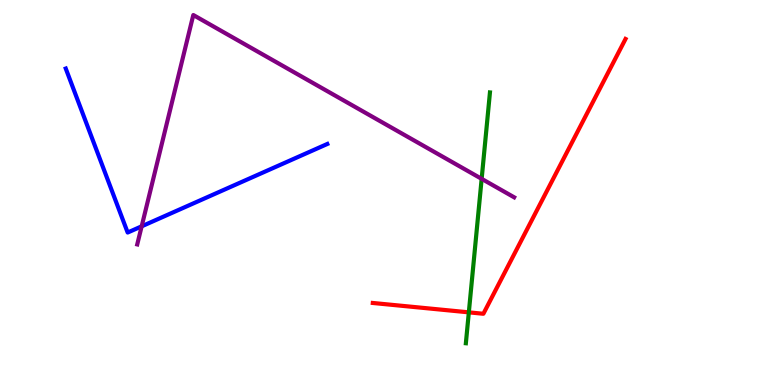[{'lines': ['blue', 'red'], 'intersections': []}, {'lines': ['green', 'red'], 'intersections': [{'x': 6.05, 'y': 1.89}]}, {'lines': ['purple', 'red'], 'intersections': []}, {'lines': ['blue', 'green'], 'intersections': []}, {'lines': ['blue', 'purple'], 'intersections': [{'x': 1.83, 'y': 4.12}]}, {'lines': ['green', 'purple'], 'intersections': [{'x': 6.21, 'y': 5.35}]}]